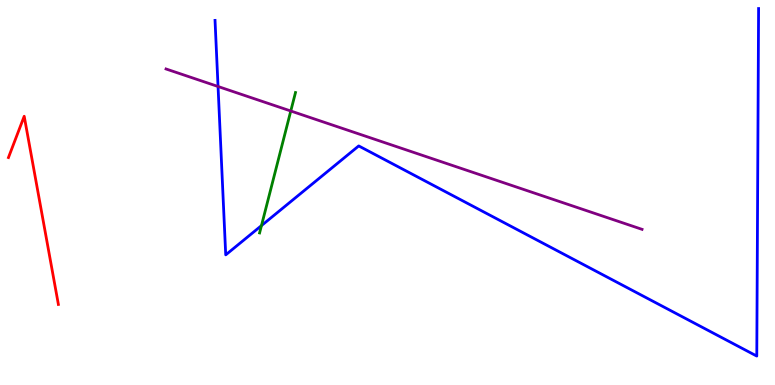[{'lines': ['blue', 'red'], 'intersections': []}, {'lines': ['green', 'red'], 'intersections': []}, {'lines': ['purple', 'red'], 'intersections': []}, {'lines': ['blue', 'green'], 'intersections': [{'x': 3.37, 'y': 4.14}]}, {'lines': ['blue', 'purple'], 'intersections': [{'x': 2.81, 'y': 7.75}]}, {'lines': ['green', 'purple'], 'intersections': [{'x': 3.75, 'y': 7.12}]}]